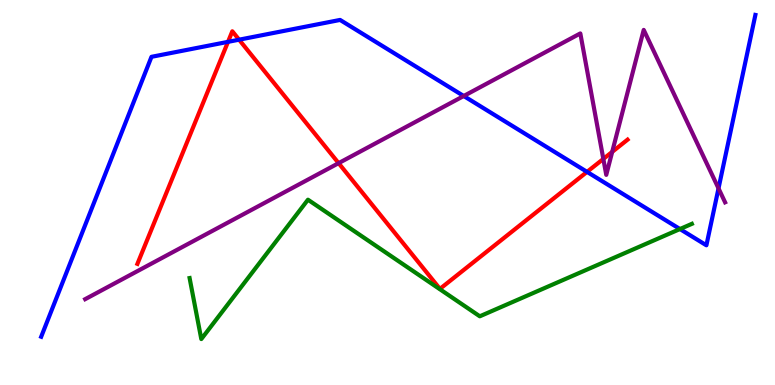[{'lines': ['blue', 'red'], 'intersections': [{'x': 2.94, 'y': 8.91}, {'x': 3.09, 'y': 8.97}, {'x': 7.57, 'y': 5.54}]}, {'lines': ['green', 'red'], 'intersections': []}, {'lines': ['purple', 'red'], 'intersections': [{'x': 4.37, 'y': 5.76}, {'x': 7.79, 'y': 5.87}, {'x': 7.9, 'y': 6.06}]}, {'lines': ['blue', 'green'], 'intersections': [{'x': 8.77, 'y': 4.05}]}, {'lines': ['blue', 'purple'], 'intersections': [{'x': 5.98, 'y': 7.51}, {'x': 9.27, 'y': 5.11}]}, {'lines': ['green', 'purple'], 'intersections': []}]